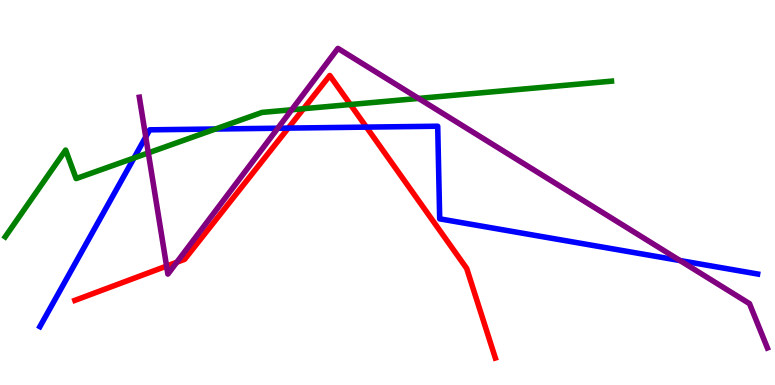[{'lines': ['blue', 'red'], 'intersections': [{'x': 3.72, 'y': 6.67}, {'x': 4.73, 'y': 6.7}]}, {'lines': ['green', 'red'], 'intersections': [{'x': 3.92, 'y': 7.18}, {'x': 4.52, 'y': 7.29}]}, {'lines': ['purple', 'red'], 'intersections': [{'x': 2.15, 'y': 3.09}, {'x': 2.28, 'y': 3.19}]}, {'lines': ['blue', 'green'], 'intersections': [{'x': 1.73, 'y': 5.9}, {'x': 2.78, 'y': 6.65}]}, {'lines': ['blue', 'purple'], 'intersections': [{'x': 1.88, 'y': 6.44}, {'x': 3.58, 'y': 6.67}, {'x': 8.77, 'y': 3.23}]}, {'lines': ['green', 'purple'], 'intersections': [{'x': 1.91, 'y': 6.03}, {'x': 3.76, 'y': 7.15}, {'x': 5.4, 'y': 7.44}]}]